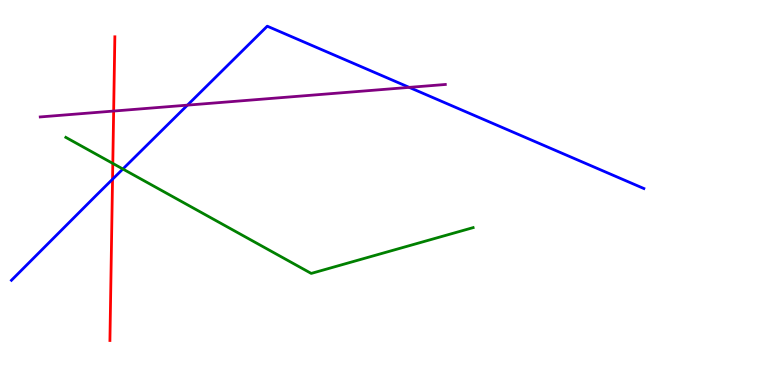[{'lines': ['blue', 'red'], 'intersections': [{'x': 1.45, 'y': 5.34}]}, {'lines': ['green', 'red'], 'intersections': [{'x': 1.46, 'y': 5.76}]}, {'lines': ['purple', 'red'], 'intersections': [{'x': 1.47, 'y': 7.12}]}, {'lines': ['blue', 'green'], 'intersections': [{'x': 1.59, 'y': 5.61}]}, {'lines': ['blue', 'purple'], 'intersections': [{'x': 2.42, 'y': 7.27}, {'x': 5.28, 'y': 7.73}]}, {'lines': ['green', 'purple'], 'intersections': []}]